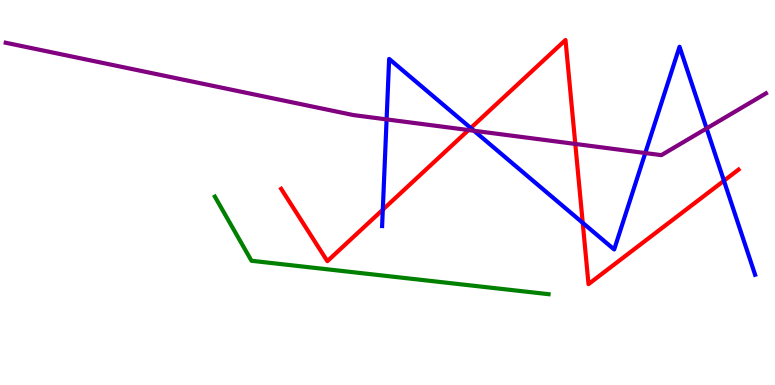[{'lines': ['blue', 'red'], 'intersections': [{'x': 4.94, 'y': 4.55}, {'x': 6.07, 'y': 6.67}, {'x': 7.52, 'y': 4.21}, {'x': 9.34, 'y': 5.31}]}, {'lines': ['green', 'red'], 'intersections': []}, {'lines': ['purple', 'red'], 'intersections': [{'x': 6.05, 'y': 6.62}, {'x': 7.42, 'y': 6.26}]}, {'lines': ['blue', 'green'], 'intersections': []}, {'lines': ['blue', 'purple'], 'intersections': [{'x': 4.99, 'y': 6.9}, {'x': 6.12, 'y': 6.6}, {'x': 8.33, 'y': 6.02}, {'x': 9.12, 'y': 6.66}]}, {'lines': ['green', 'purple'], 'intersections': []}]